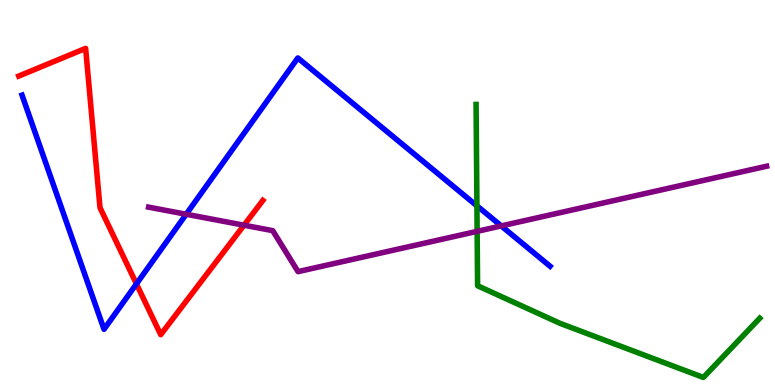[{'lines': ['blue', 'red'], 'intersections': [{'x': 1.76, 'y': 2.63}]}, {'lines': ['green', 'red'], 'intersections': []}, {'lines': ['purple', 'red'], 'intersections': [{'x': 3.15, 'y': 4.15}]}, {'lines': ['blue', 'green'], 'intersections': [{'x': 6.15, 'y': 4.65}]}, {'lines': ['blue', 'purple'], 'intersections': [{'x': 2.4, 'y': 4.43}, {'x': 6.47, 'y': 4.13}]}, {'lines': ['green', 'purple'], 'intersections': [{'x': 6.16, 'y': 3.99}]}]